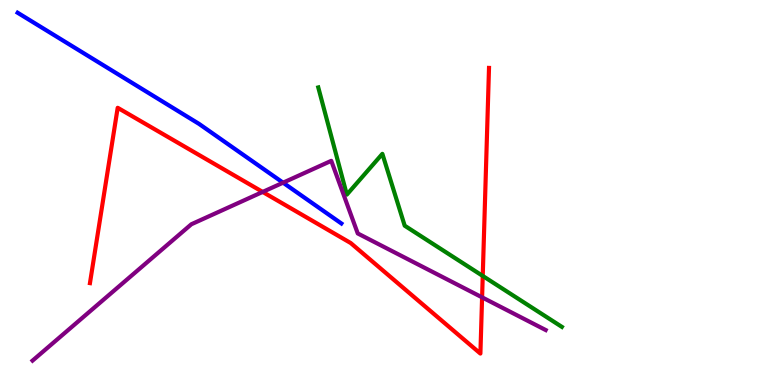[{'lines': ['blue', 'red'], 'intersections': []}, {'lines': ['green', 'red'], 'intersections': [{'x': 6.23, 'y': 2.83}]}, {'lines': ['purple', 'red'], 'intersections': [{'x': 3.39, 'y': 5.01}, {'x': 6.22, 'y': 2.28}]}, {'lines': ['blue', 'green'], 'intersections': []}, {'lines': ['blue', 'purple'], 'intersections': [{'x': 3.65, 'y': 5.26}]}, {'lines': ['green', 'purple'], 'intersections': []}]